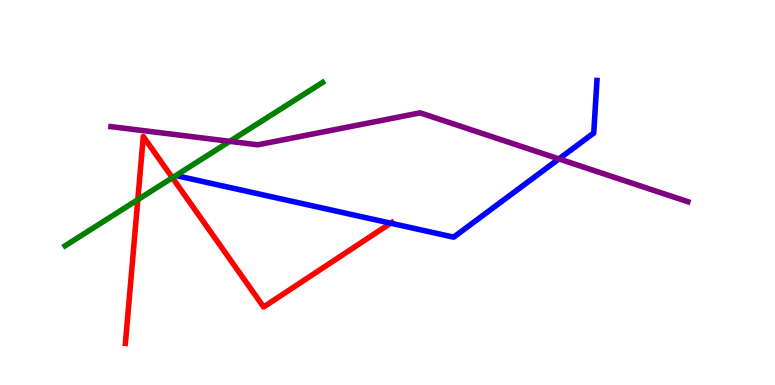[{'lines': ['blue', 'red'], 'intersections': [{'x': 5.04, 'y': 4.2}]}, {'lines': ['green', 'red'], 'intersections': [{'x': 1.78, 'y': 4.81}, {'x': 2.22, 'y': 5.38}]}, {'lines': ['purple', 'red'], 'intersections': []}, {'lines': ['blue', 'green'], 'intersections': []}, {'lines': ['blue', 'purple'], 'intersections': [{'x': 7.21, 'y': 5.87}]}, {'lines': ['green', 'purple'], 'intersections': [{'x': 2.96, 'y': 6.33}]}]